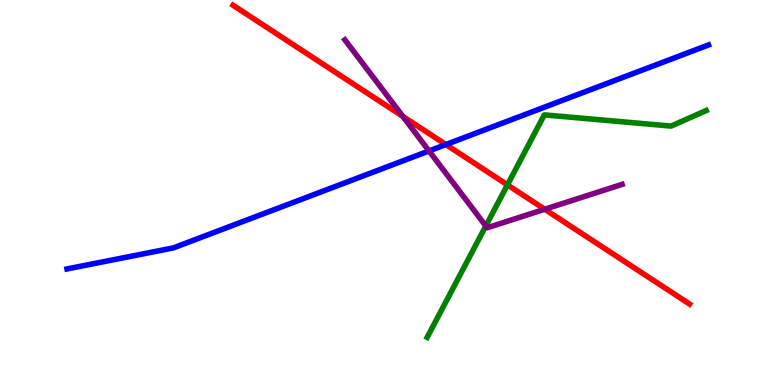[{'lines': ['blue', 'red'], 'intersections': [{'x': 5.75, 'y': 6.25}]}, {'lines': ['green', 'red'], 'intersections': [{'x': 6.55, 'y': 5.2}]}, {'lines': ['purple', 'red'], 'intersections': [{'x': 5.2, 'y': 6.98}, {'x': 7.03, 'y': 4.56}]}, {'lines': ['blue', 'green'], 'intersections': []}, {'lines': ['blue', 'purple'], 'intersections': [{'x': 5.54, 'y': 6.08}]}, {'lines': ['green', 'purple'], 'intersections': [{'x': 6.27, 'y': 4.13}]}]